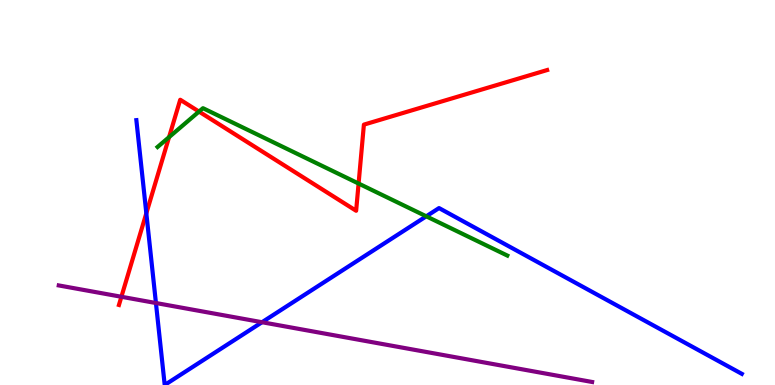[{'lines': ['blue', 'red'], 'intersections': [{'x': 1.89, 'y': 4.46}]}, {'lines': ['green', 'red'], 'intersections': [{'x': 2.18, 'y': 6.44}, {'x': 2.57, 'y': 7.1}, {'x': 4.63, 'y': 5.23}]}, {'lines': ['purple', 'red'], 'intersections': [{'x': 1.57, 'y': 2.29}]}, {'lines': ['blue', 'green'], 'intersections': [{'x': 5.5, 'y': 4.38}]}, {'lines': ['blue', 'purple'], 'intersections': [{'x': 2.01, 'y': 2.13}, {'x': 3.38, 'y': 1.63}]}, {'lines': ['green', 'purple'], 'intersections': []}]